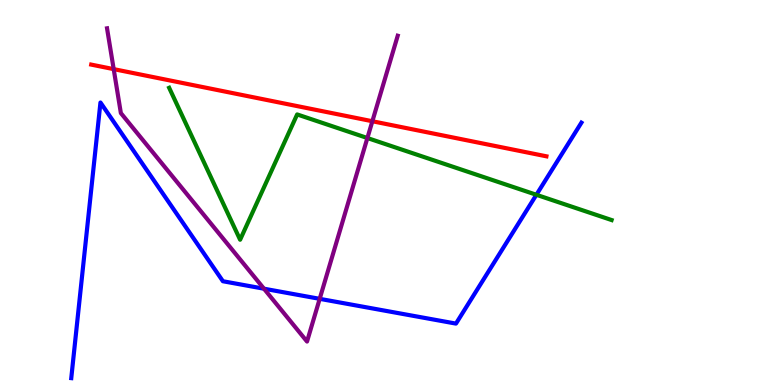[{'lines': ['blue', 'red'], 'intersections': []}, {'lines': ['green', 'red'], 'intersections': []}, {'lines': ['purple', 'red'], 'intersections': [{'x': 1.47, 'y': 8.2}, {'x': 4.8, 'y': 6.85}]}, {'lines': ['blue', 'green'], 'intersections': [{'x': 6.92, 'y': 4.94}]}, {'lines': ['blue', 'purple'], 'intersections': [{'x': 3.41, 'y': 2.5}, {'x': 4.13, 'y': 2.24}]}, {'lines': ['green', 'purple'], 'intersections': [{'x': 4.74, 'y': 6.42}]}]